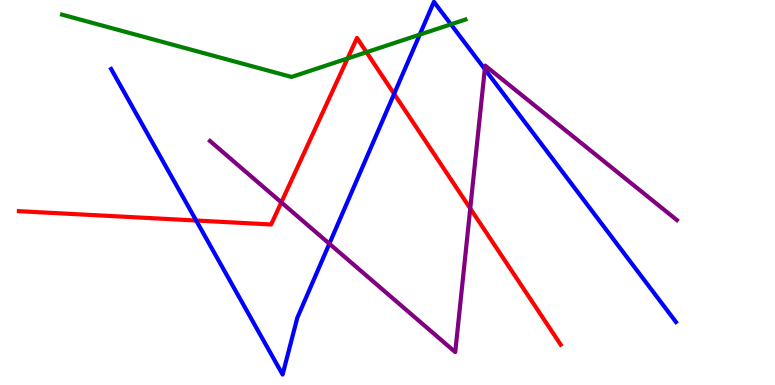[{'lines': ['blue', 'red'], 'intersections': [{'x': 2.53, 'y': 4.27}, {'x': 5.09, 'y': 7.56}]}, {'lines': ['green', 'red'], 'intersections': [{'x': 4.48, 'y': 8.48}, {'x': 4.73, 'y': 8.64}]}, {'lines': ['purple', 'red'], 'intersections': [{'x': 3.63, 'y': 4.74}, {'x': 6.07, 'y': 4.59}]}, {'lines': ['blue', 'green'], 'intersections': [{'x': 5.42, 'y': 9.1}, {'x': 5.82, 'y': 9.37}]}, {'lines': ['blue', 'purple'], 'intersections': [{'x': 4.25, 'y': 3.67}, {'x': 6.26, 'y': 8.2}]}, {'lines': ['green', 'purple'], 'intersections': []}]